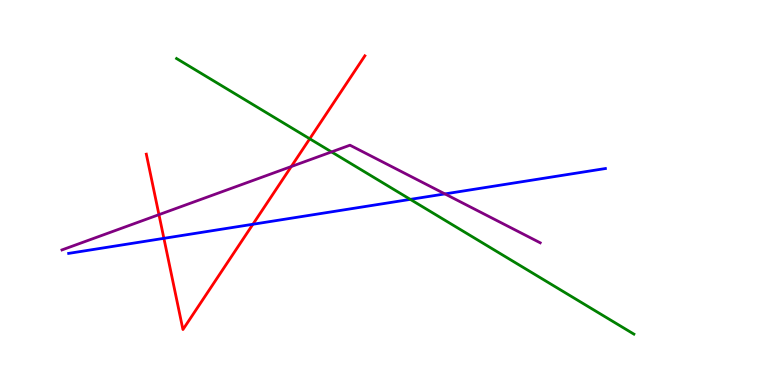[{'lines': ['blue', 'red'], 'intersections': [{'x': 2.11, 'y': 3.81}, {'x': 3.26, 'y': 4.18}]}, {'lines': ['green', 'red'], 'intersections': [{'x': 4.0, 'y': 6.4}]}, {'lines': ['purple', 'red'], 'intersections': [{'x': 2.05, 'y': 4.42}, {'x': 3.76, 'y': 5.67}]}, {'lines': ['blue', 'green'], 'intersections': [{'x': 5.29, 'y': 4.82}]}, {'lines': ['blue', 'purple'], 'intersections': [{'x': 5.74, 'y': 4.96}]}, {'lines': ['green', 'purple'], 'intersections': [{'x': 4.28, 'y': 6.05}]}]